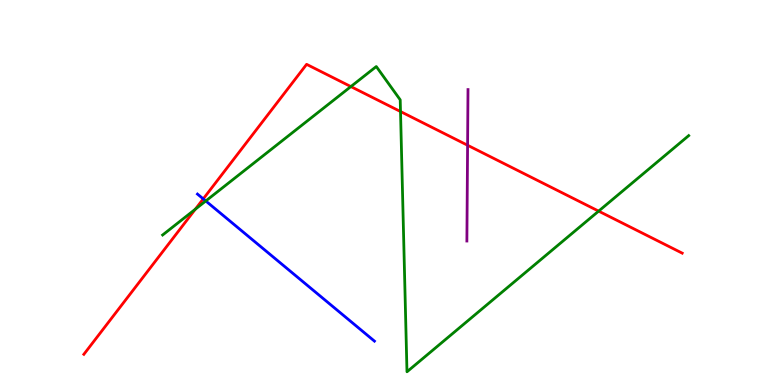[{'lines': ['blue', 'red'], 'intersections': [{'x': 2.62, 'y': 4.83}]}, {'lines': ['green', 'red'], 'intersections': [{'x': 2.52, 'y': 4.57}, {'x': 4.53, 'y': 7.75}, {'x': 5.17, 'y': 7.1}, {'x': 7.72, 'y': 4.52}]}, {'lines': ['purple', 'red'], 'intersections': [{'x': 6.03, 'y': 6.23}]}, {'lines': ['blue', 'green'], 'intersections': [{'x': 2.66, 'y': 4.78}]}, {'lines': ['blue', 'purple'], 'intersections': []}, {'lines': ['green', 'purple'], 'intersections': []}]